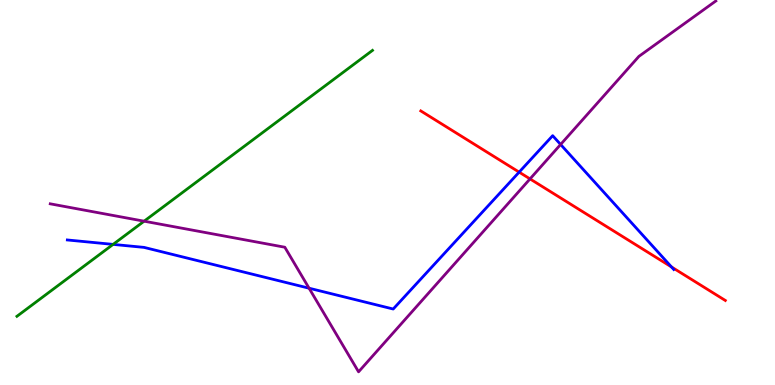[{'lines': ['blue', 'red'], 'intersections': [{'x': 6.7, 'y': 5.53}, {'x': 8.66, 'y': 3.07}]}, {'lines': ['green', 'red'], 'intersections': []}, {'lines': ['purple', 'red'], 'intersections': [{'x': 6.84, 'y': 5.35}]}, {'lines': ['blue', 'green'], 'intersections': [{'x': 1.46, 'y': 3.65}]}, {'lines': ['blue', 'purple'], 'intersections': [{'x': 3.99, 'y': 2.51}, {'x': 7.23, 'y': 6.25}]}, {'lines': ['green', 'purple'], 'intersections': [{'x': 1.86, 'y': 4.25}]}]